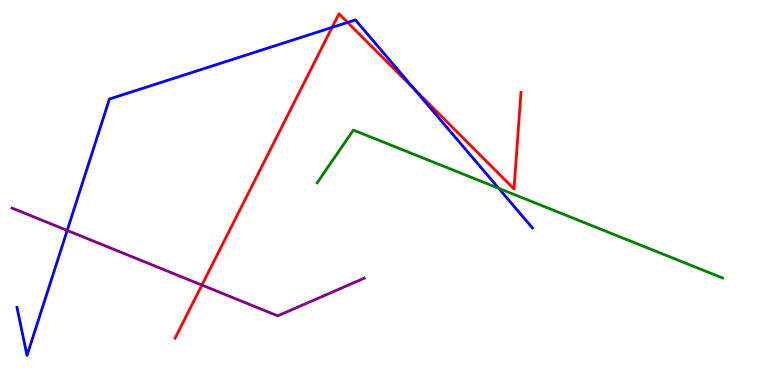[{'lines': ['blue', 'red'], 'intersections': [{'x': 4.28, 'y': 9.29}, {'x': 4.49, 'y': 9.42}, {'x': 5.35, 'y': 7.68}]}, {'lines': ['green', 'red'], 'intersections': []}, {'lines': ['purple', 'red'], 'intersections': [{'x': 2.61, 'y': 2.6}]}, {'lines': ['blue', 'green'], 'intersections': [{'x': 6.43, 'y': 5.11}]}, {'lines': ['blue', 'purple'], 'intersections': [{'x': 0.867, 'y': 4.01}]}, {'lines': ['green', 'purple'], 'intersections': []}]